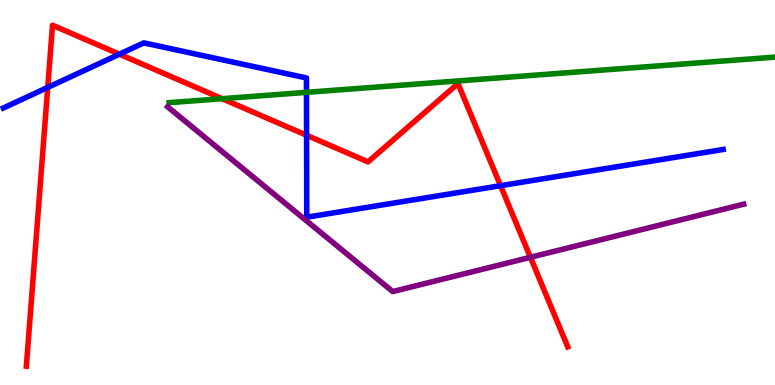[{'lines': ['blue', 'red'], 'intersections': [{'x': 0.616, 'y': 7.73}, {'x': 1.54, 'y': 8.59}, {'x': 3.96, 'y': 6.49}, {'x': 6.46, 'y': 5.18}]}, {'lines': ['green', 'red'], 'intersections': [{'x': 2.87, 'y': 7.44}]}, {'lines': ['purple', 'red'], 'intersections': [{'x': 6.84, 'y': 3.32}]}, {'lines': ['blue', 'green'], 'intersections': [{'x': 3.95, 'y': 7.6}]}, {'lines': ['blue', 'purple'], 'intersections': []}, {'lines': ['green', 'purple'], 'intersections': []}]